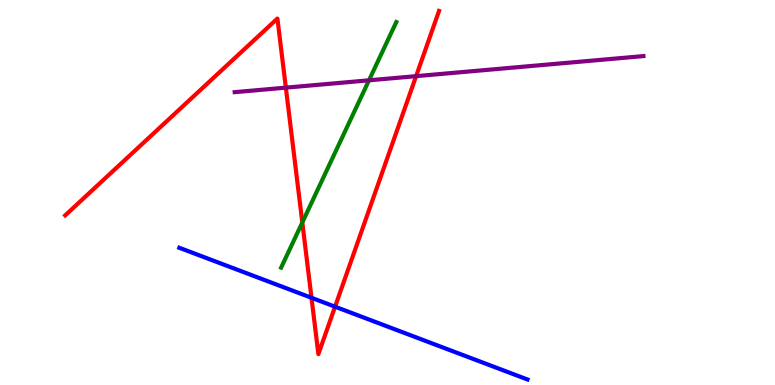[{'lines': ['blue', 'red'], 'intersections': [{'x': 4.02, 'y': 2.27}, {'x': 4.32, 'y': 2.03}]}, {'lines': ['green', 'red'], 'intersections': [{'x': 3.9, 'y': 4.22}]}, {'lines': ['purple', 'red'], 'intersections': [{'x': 3.69, 'y': 7.72}, {'x': 5.37, 'y': 8.02}]}, {'lines': ['blue', 'green'], 'intersections': []}, {'lines': ['blue', 'purple'], 'intersections': []}, {'lines': ['green', 'purple'], 'intersections': [{'x': 4.76, 'y': 7.91}]}]